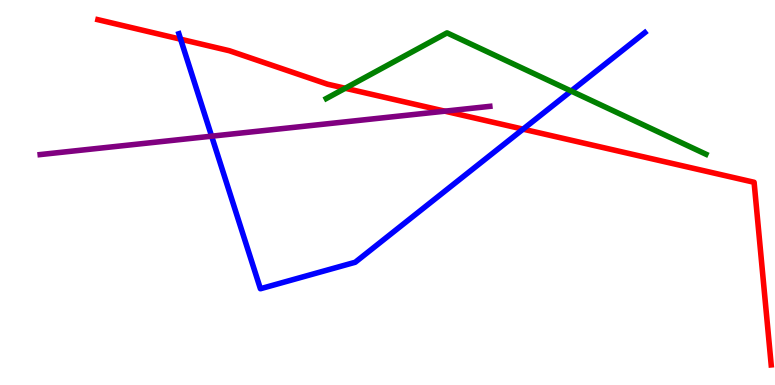[{'lines': ['blue', 'red'], 'intersections': [{'x': 2.33, 'y': 8.98}, {'x': 6.75, 'y': 6.65}]}, {'lines': ['green', 'red'], 'intersections': [{'x': 4.45, 'y': 7.71}]}, {'lines': ['purple', 'red'], 'intersections': [{'x': 5.74, 'y': 7.11}]}, {'lines': ['blue', 'green'], 'intersections': [{'x': 7.37, 'y': 7.64}]}, {'lines': ['blue', 'purple'], 'intersections': [{'x': 2.73, 'y': 6.46}]}, {'lines': ['green', 'purple'], 'intersections': []}]